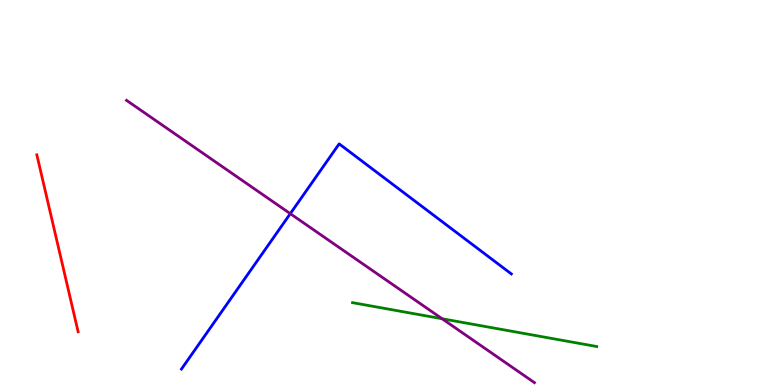[{'lines': ['blue', 'red'], 'intersections': []}, {'lines': ['green', 'red'], 'intersections': []}, {'lines': ['purple', 'red'], 'intersections': []}, {'lines': ['blue', 'green'], 'intersections': []}, {'lines': ['blue', 'purple'], 'intersections': [{'x': 3.75, 'y': 4.45}]}, {'lines': ['green', 'purple'], 'intersections': [{'x': 5.7, 'y': 1.72}]}]